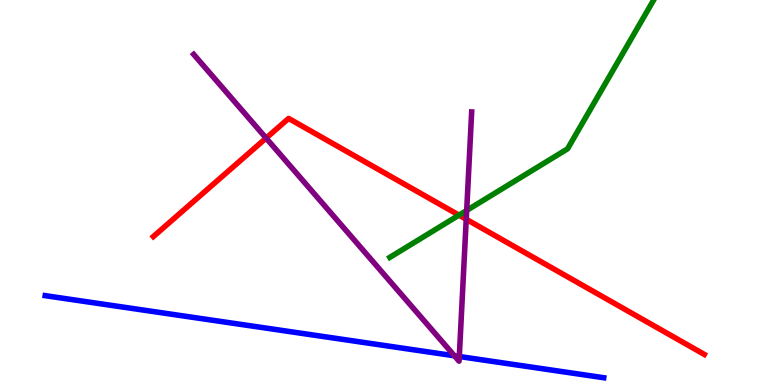[{'lines': ['blue', 'red'], 'intersections': []}, {'lines': ['green', 'red'], 'intersections': [{'x': 5.92, 'y': 4.41}]}, {'lines': ['purple', 'red'], 'intersections': [{'x': 3.43, 'y': 6.41}, {'x': 6.02, 'y': 4.3}]}, {'lines': ['blue', 'green'], 'intersections': []}, {'lines': ['blue', 'purple'], 'intersections': [{'x': 5.86, 'y': 0.759}, {'x': 5.93, 'y': 0.74}]}, {'lines': ['green', 'purple'], 'intersections': [{'x': 6.02, 'y': 4.53}]}]